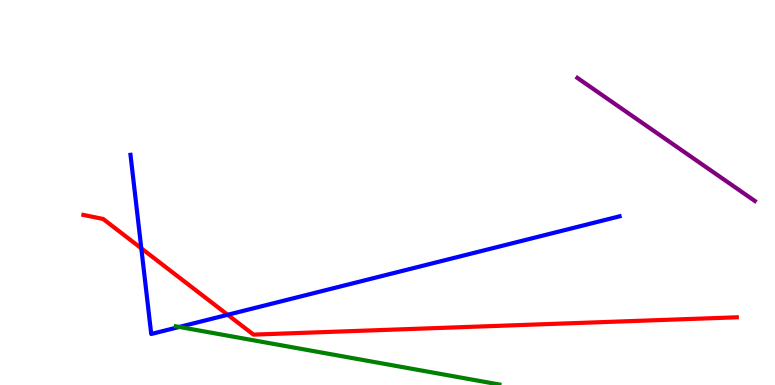[{'lines': ['blue', 'red'], 'intersections': [{'x': 1.82, 'y': 3.55}, {'x': 2.94, 'y': 1.82}]}, {'lines': ['green', 'red'], 'intersections': []}, {'lines': ['purple', 'red'], 'intersections': []}, {'lines': ['blue', 'green'], 'intersections': [{'x': 2.31, 'y': 1.51}]}, {'lines': ['blue', 'purple'], 'intersections': []}, {'lines': ['green', 'purple'], 'intersections': []}]